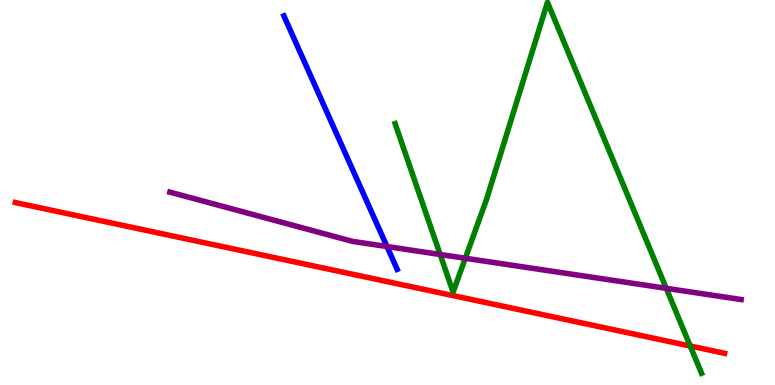[{'lines': ['blue', 'red'], 'intersections': []}, {'lines': ['green', 'red'], 'intersections': [{'x': 8.91, 'y': 1.01}]}, {'lines': ['purple', 'red'], 'intersections': []}, {'lines': ['blue', 'green'], 'intersections': []}, {'lines': ['blue', 'purple'], 'intersections': [{'x': 4.99, 'y': 3.6}]}, {'lines': ['green', 'purple'], 'intersections': [{'x': 5.68, 'y': 3.39}, {'x': 6.0, 'y': 3.29}, {'x': 8.6, 'y': 2.51}]}]